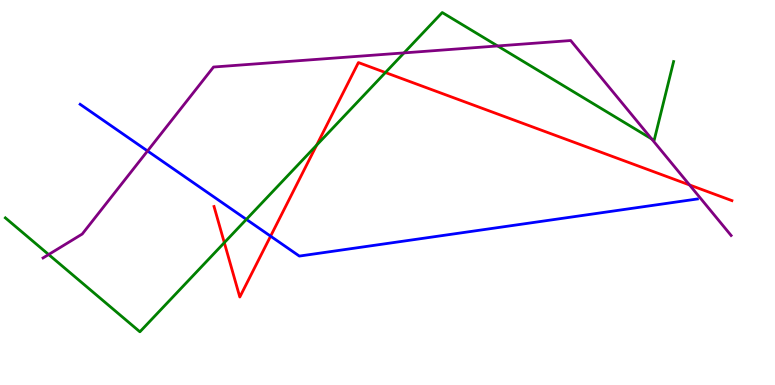[{'lines': ['blue', 'red'], 'intersections': [{'x': 3.49, 'y': 3.87}]}, {'lines': ['green', 'red'], 'intersections': [{'x': 2.89, 'y': 3.7}, {'x': 4.09, 'y': 6.23}, {'x': 4.97, 'y': 8.12}]}, {'lines': ['purple', 'red'], 'intersections': [{'x': 8.9, 'y': 5.2}]}, {'lines': ['blue', 'green'], 'intersections': [{'x': 3.18, 'y': 4.3}]}, {'lines': ['blue', 'purple'], 'intersections': [{'x': 1.9, 'y': 6.08}]}, {'lines': ['green', 'purple'], 'intersections': [{'x': 0.628, 'y': 3.39}, {'x': 5.21, 'y': 8.63}, {'x': 6.42, 'y': 8.81}, {'x': 8.41, 'y': 6.39}]}]